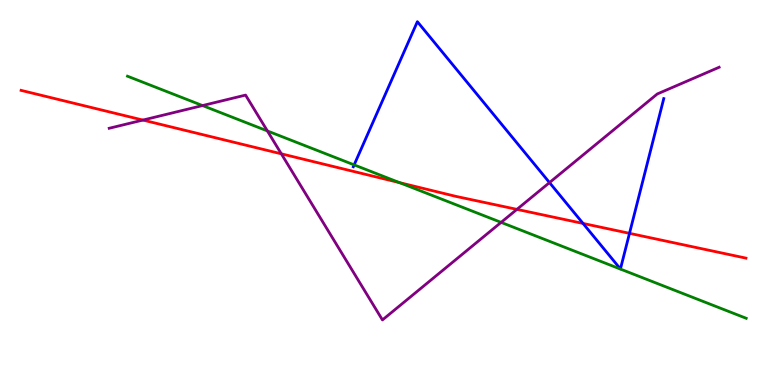[{'lines': ['blue', 'red'], 'intersections': [{'x': 7.52, 'y': 4.2}, {'x': 8.12, 'y': 3.94}]}, {'lines': ['green', 'red'], 'intersections': [{'x': 5.15, 'y': 5.26}]}, {'lines': ['purple', 'red'], 'intersections': [{'x': 1.84, 'y': 6.88}, {'x': 3.63, 'y': 6.0}, {'x': 6.67, 'y': 4.56}]}, {'lines': ['blue', 'green'], 'intersections': [{'x': 4.57, 'y': 5.72}]}, {'lines': ['blue', 'purple'], 'intersections': [{'x': 7.09, 'y': 5.26}]}, {'lines': ['green', 'purple'], 'intersections': [{'x': 2.61, 'y': 7.26}, {'x': 3.45, 'y': 6.6}, {'x': 6.47, 'y': 4.22}]}]